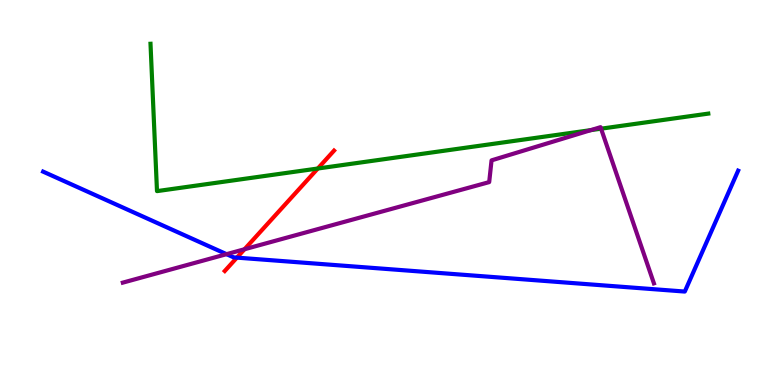[{'lines': ['blue', 'red'], 'intersections': [{'x': 3.06, 'y': 3.31}]}, {'lines': ['green', 'red'], 'intersections': [{'x': 4.1, 'y': 5.62}]}, {'lines': ['purple', 'red'], 'intersections': [{'x': 3.16, 'y': 3.53}]}, {'lines': ['blue', 'green'], 'intersections': []}, {'lines': ['blue', 'purple'], 'intersections': [{'x': 2.92, 'y': 3.4}]}, {'lines': ['green', 'purple'], 'intersections': [{'x': 7.62, 'y': 6.62}, {'x': 7.76, 'y': 6.66}]}]